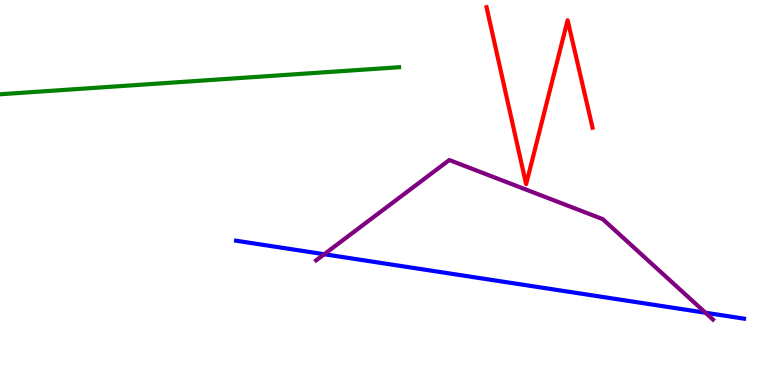[{'lines': ['blue', 'red'], 'intersections': []}, {'lines': ['green', 'red'], 'intersections': []}, {'lines': ['purple', 'red'], 'intersections': []}, {'lines': ['blue', 'green'], 'intersections': []}, {'lines': ['blue', 'purple'], 'intersections': [{'x': 4.18, 'y': 3.4}, {'x': 9.1, 'y': 1.88}]}, {'lines': ['green', 'purple'], 'intersections': []}]